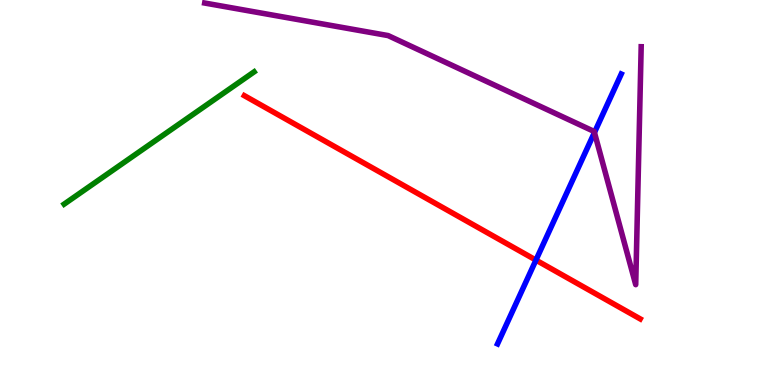[{'lines': ['blue', 'red'], 'intersections': [{'x': 6.92, 'y': 3.24}]}, {'lines': ['green', 'red'], 'intersections': []}, {'lines': ['purple', 'red'], 'intersections': []}, {'lines': ['blue', 'green'], 'intersections': []}, {'lines': ['blue', 'purple'], 'intersections': [{'x': 7.67, 'y': 6.56}]}, {'lines': ['green', 'purple'], 'intersections': []}]